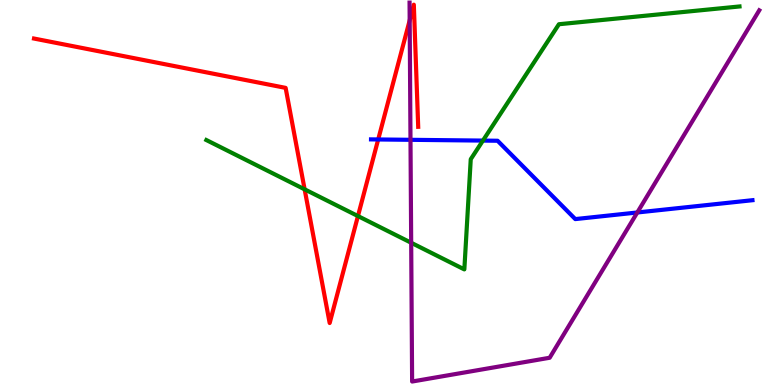[{'lines': ['blue', 'red'], 'intersections': [{'x': 4.88, 'y': 6.38}]}, {'lines': ['green', 'red'], 'intersections': [{'x': 3.93, 'y': 5.08}, {'x': 4.62, 'y': 4.39}]}, {'lines': ['purple', 'red'], 'intersections': [{'x': 5.29, 'y': 9.47}]}, {'lines': ['blue', 'green'], 'intersections': [{'x': 6.23, 'y': 6.35}]}, {'lines': ['blue', 'purple'], 'intersections': [{'x': 5.3, 'y': 6.37}, {'x': 8.22, 'y': 4.48}]}, {'lines': ['green', 'purple'], 'intersections': [{'x': 5.31, 'y': 3.69}]}]